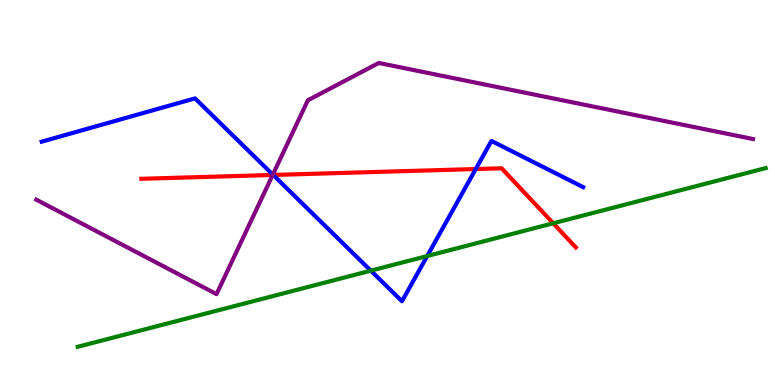[{'lines': ['blue', 'red'], 'intersections': [{'x': 3.52, 'y': 5.46}, {'x': 6.14, 'y': 5.61}]}, {'lines': ['green', 'red'], 'intersections': [{'x': 7.14, 'y': 4.2}]}, {'lines': ['purple', 'red'], 'intersections': [{'x': 3.52, 'y': 5.46}]}, {'lines': ['blue', 'green'], 'intersections': [{'x': 4.78, 'y': 2.97}, {'x': 5.51, 'y': 3.35}]}, {'lines': ['blue', 'purple'], 'intersections': [{'x': 3.52, 'y': 5.46}]}, {'lines': ['green', 'purple'], 'intersections': []}]